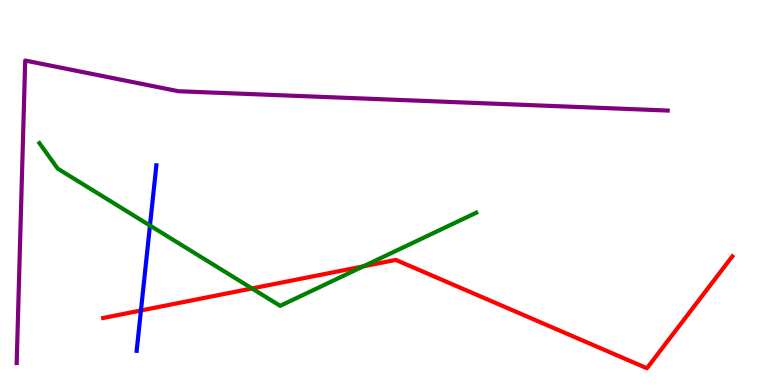[{'lines': ['blue', 'red'], 'intersections': [{'x': 1.82, 'y': 1.94}]}, {'lines': ['green', 'red'], 'intersections': [{'x': 3.25, 'y': 2.51}, {'x': 4.69, 'y': 3.08}]}, {'lines': ['purple', 'red'], 'intersections': []}, {'lines': ['blue', 'green'], 'intersections': [{'x': 1.94, 'y': 4.14}]}, {'lines': ['blue', 'purple'], 'intersections': []}, {'lines': ['green', 'purple'], 'intersections': []}]